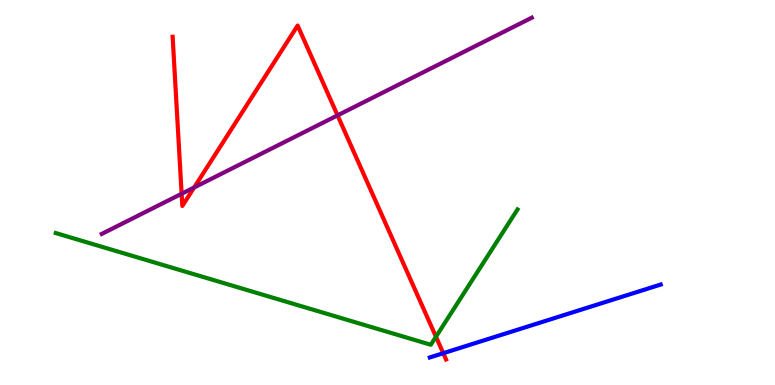[{'lines': ['blue', 'red'], 'intersections': [{'x': 5.72, 'y': 0.826}]}, {'lines': ['green', 'red'], 'intersections': [{'x': 5.63, 'y': 1.25}]}, {'lines': ['purple', 'red'], 'intersections': [{'x': 2.34, 'y': 4.97}, {'x': 2.51, 'y': 5.13}, {'x': 4.36, 'y': 7.0}]}, {'lines': ['blue', 'green'], 'intersections': []}, {'lines': ['blue', 'purple'], 'intersections': []}, {'lines': ['green', 'purple'], 'intersections': []}]